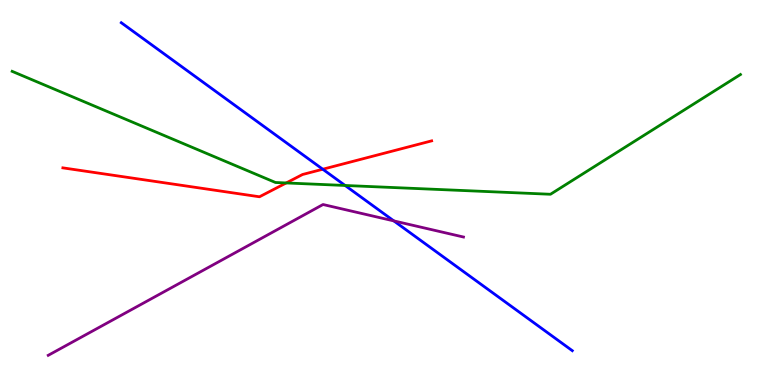[{'lines': ['blue', 'red'], 'intersections': [{'x': 4.16, 'y': 5.6}]}, {'lines': ['green', 'red'], 'intersections': [{'x': 3.69, 'y': 5.25}]}, {'lines': ['purple', 'red'], 'intersections': []}, {'lines': ['blue', 'green'], 'intersections': [{'x': 4.45, 'y': 5.18}]}, {'lines': ['blue', 'purple'], 'intersections': [{'x': 5.08, 'y': 4.26}]}, {'lines': ['green', 'purple'], 'intersections': []}]